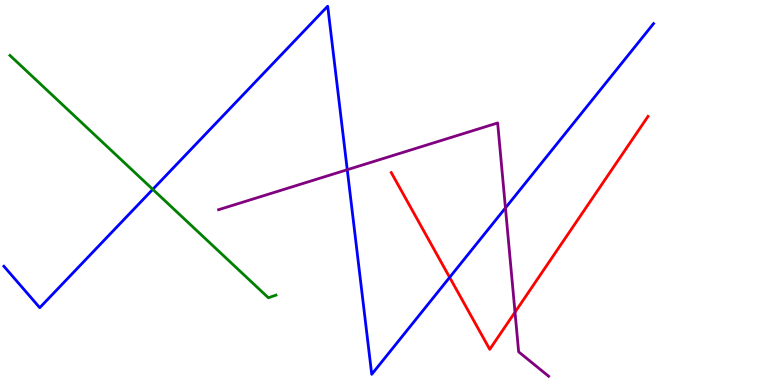[{'lines': ['blue', 'red'], 'intersections': [{'x': 5.8, 'y': 2.8}]}, {'lines': ['green', 'red'], 'intersections': []}, {'lines': ['purple', 'red'], 'intersections': [{'x': 6.65, 'y': 1.89}]}, {'lines': ['blue', 'green'], 'intersections': [{'x': 1.97, 'y': 5.08}]}, {'lines': ['blue', 'purple'], 'intersections': [{'x': 4.48, 'y': 5.59}, {'x': 6.52, 'y': 4.6}]}, {'lines': ['green', 'purple'], 'intersections': []}]